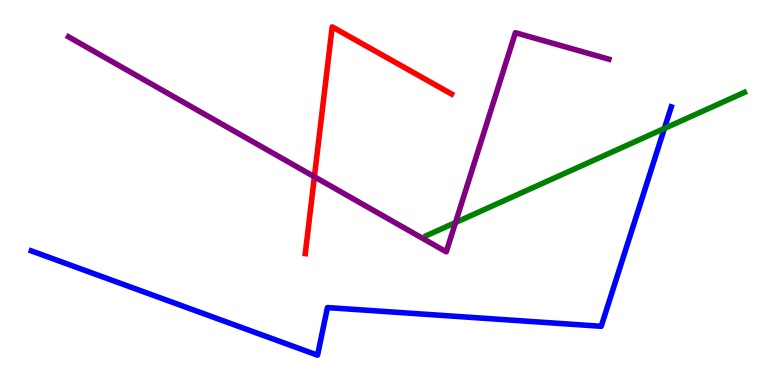[{'lines': ['blue', 'red'], 'intersections': []}, {'lines': ['green', 'red'], 'intersections': []}, {'lines': ['purple', 'red'], 'intersections': [{'x': 4.06, 'y': 5.41}]}, {'lines': ['blue', 'green'], 'intersections': [{'x': 8.57, 'y': 6.66}]}, {'lines': ['blue', 'purple'], 'intersections': []}, {'lines': ['green', 'purple'], 'intersections': [{'x': 5.88, 'y': 4.22}]}]